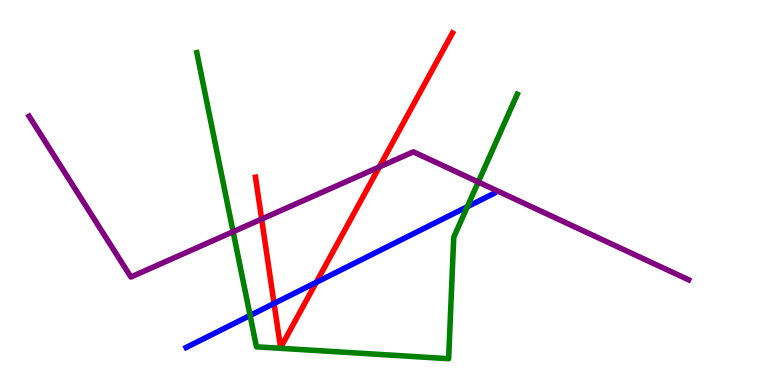[{'lines': ['blue', 'red'], 'intersections': [{'x': 3.54, 'y': 2.12}, {'x': 4.08, 'y': 2.67}]}, {'lines': ['green', 'red'], 'intersections': []}, {'lines': ['purple', 'red'], 'intersections': [{'x': 3.38, 'y': 4.31}, {'x': 4.89, 'y': 5.66}]}, {'lines': ['blue', 'green'], 'intersections': [{'x': 3.23, 'y': 1.81}, {'x': 6.03, 'y': 4.63}]}, {'lines': ['blue', 'purple'], 'intersections': []}, {'lines': ['green', 'purple'], 'intersections': [{'x': 3.01, 'y': 3.98}, {'x': 6.17, 'y': 5.27}]}]